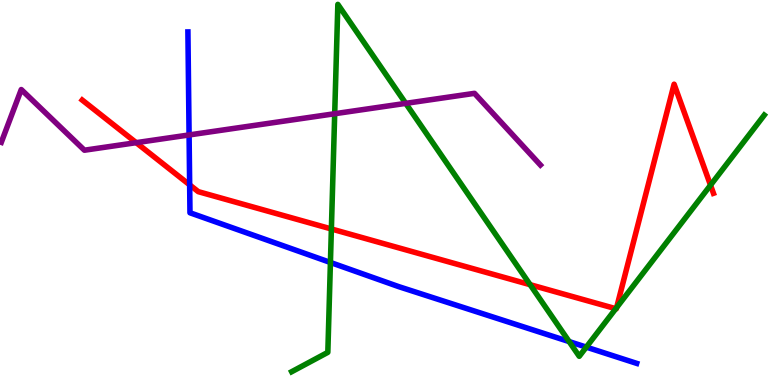[{'lines': ['blue', 'red'], 'intersections': [{'x': 2.45, 'y': 5.2}]}, {'lines': ['green', 'red'], 'intersections': [{'x': 4.28, 'y': 4.05}, {'x': 6.84, 'y': 2.61}, {'x': 7.95, 'y': 1.98}, {'x': 7.96, 'y': 2.01}, {'x': 9.17, 'y': 5.19}]}, {'lines': ['purple', 'red'], 'intersections': [{'x': 1.76, 'y': 6.29}]}, {'lines': ['blue', 'green'], 'intersections': [{'x': 4.26, 'y': 3.18}, {'x': 7.34, 'y': 1.13}, {'x': 7.57, 'y': 0.984}]}, {'lines': ['blue', 'purple'], 'intersections': [{'x': 2.44, 'y': 6.49}]}, {'lines': ['green', 'purple'], 'intersections': [{'x': 4.32, 'y': 7.05}, {'x': 5.24, 'y': 7.32}]}]